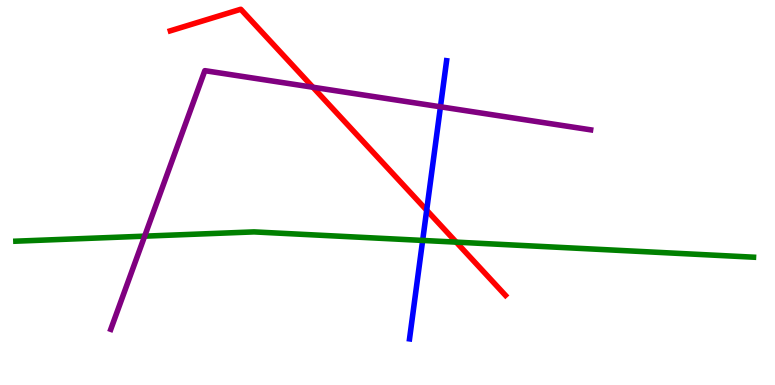[{'lines': ['blue', 'red'], 'intersections': [{'x': 5.51, 'y': 4.54}]}, {'lines': ['green', 'red'], 'intersections': [{'x': 5.89, 'y': 3.71}]}, {'lines': ['purple', 'red'], 'intersections': [{'x': 4.04, 'y': 7.73}]}, {'lines': ['blue', 'green'], 'intersections': [{'x': 5.45, 'y': 3.75}]}, {'lines': ['blue', 'purple'], 'intersections': [{'x': 5.68, 'y': 7.23}]}, {'lines': ['green', 'purple'], 'intersections': [{'x': 1.87, 'y': 3.87}]}]